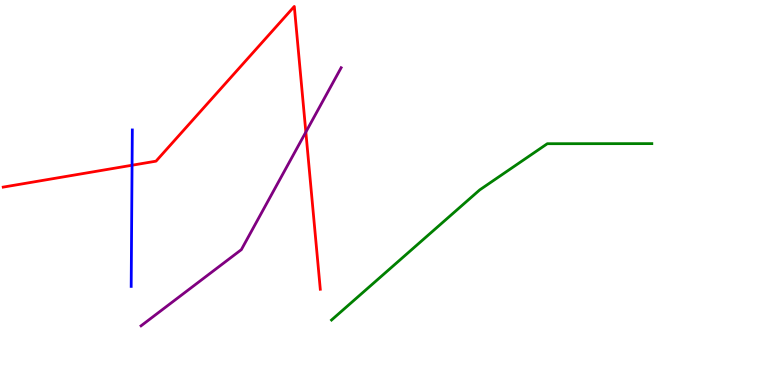[{'lines': ['blue', 'red'], 'intersections': [{'x': 1.7, 'y': 5.71}]}, {'lines': ['green', 'red'], 'intersections': []}, {'lines': ['purple', 'red'], 'intersections': [{'x': 3.95, 'y': 6.57}]}, {'lines': ['blue', 'green'], 'intersections': []}, {'lines': ['blue', 'purple'], 'intersections': []}, {'lines': ['green', 'purple'], 'intersections': []}]